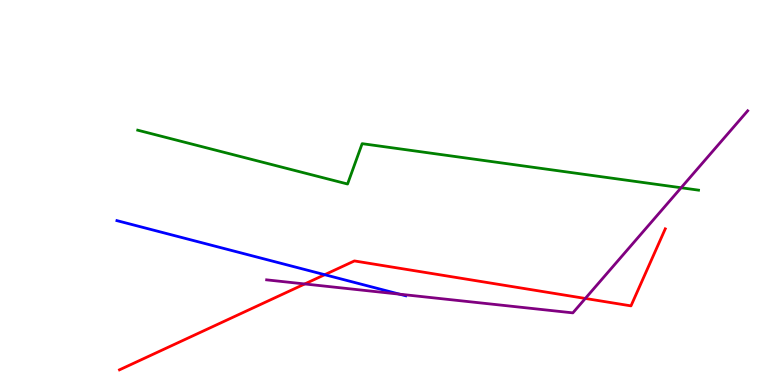[{'lines': ['blue', 'red'], 'intersections': [{'x': 4.19, 'y': 2.87}]}, {'lines': ['green', 'red'], 'intersections': []}, {'lines': ['purple', 'red'], 'intersections': [{'x': 3.93, 'y': 2.62}, {'x': 7.55, 'y': 2.25}]}, {'lines': ['blue', 'green'], 'intersections': []}, {'lines': ['blue', 'purple'], 'intersections': [{'x': 5.16, 'y': 2.36}]}, {'lines': ['green', 'purple'], 'intersections': [{'x': 8.79, 'y': 5.12}]}]